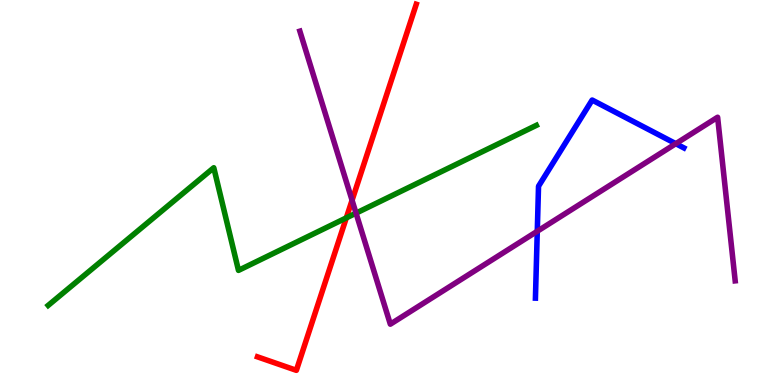[{'lines': ['blue', 'red'], 'intersections': []}, {'lines': ['green', 'red'], 'intersections': [{'x': 4.47, 'y': 4.34}]}, {'lines': ['purple', 'red'], 'intersections': [{'x': 4.54, 'y': 4.8}]}, {'lines': ['blue', 'green'], 'intersections': []}, {'lines': ['blue', 'purple'], 'intersections': [{'x': 6.93, 'y': 3.99}, {'x': 8.72, 'y': 6.27}]}, {'lines': ['green', 'purple'], 'intersections': [{'x': 4.59, 'y': 4.46}]}]